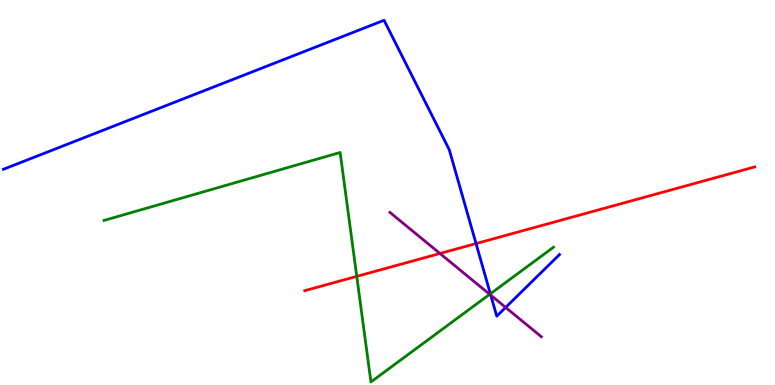[{'lines': ['blue', 'red'], 'intersections': [{'x': 6.14, 'y': 3.67}]}, {'lines': ['green', 'red'], 'intersections': [{'x': 4.6, 'y': 2.82}]}, {'lines': ['purple', 'red'], 'intersections': [{'x': 5.68, 'y': 3.42}]}, {'lines': ['blue', 'green'], 'intersections': [{'x': 6.33, 'y': 2.37}]}, {'lines': ['blue', 'purple'], 'intersections': [{'x': 6.33, 'y': 2.33}, {'x': 6.52, 'y': 2.02}]}, {'lines': ['green', 'purple'], 'intersections': [{'x': 6.32, 'y': 2.36}]}]